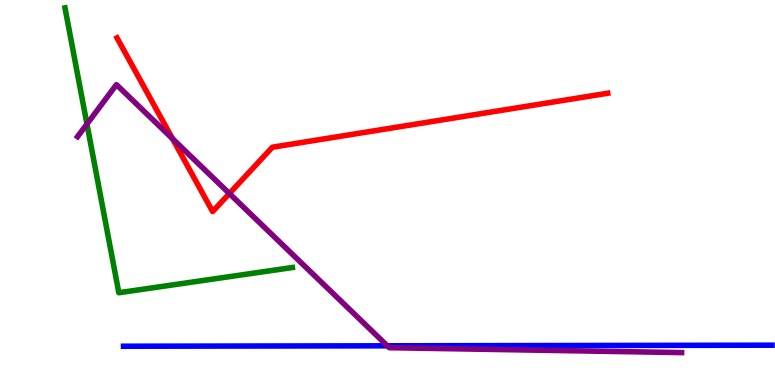[{'lines': ['blue', 'red'], 'intersections': []}, {'lines': ['green', 'red'], 'intersections': []}, {'lines': ['purple', 'red'], 'intersections': [{'x': 2.23, 'y': 6.4}, {'x': 2.96, 'y': 4.97}]}, {'lines': ['blue', 'green'], 'intersections': []}, {'lines': ['blue', 'purple'], 'intersections': [{'x': 5.0, 'y': 1.02}]}, {'lines': ['green', 'purple'], 'intersections': [{'x': 1.12, 'y': 6.78}]}]